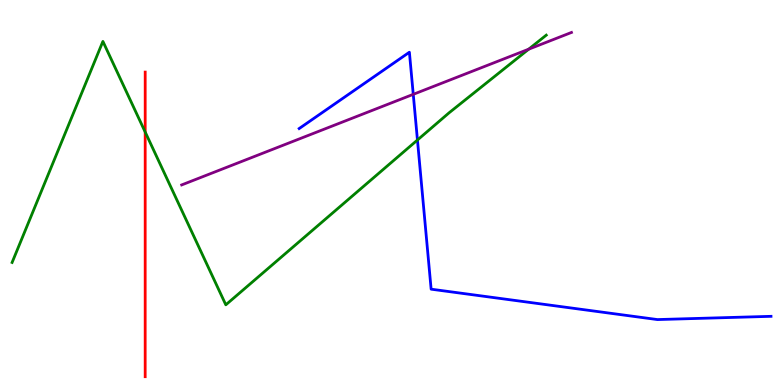[{'lines': ['blue', 'red'], 'intersections': []}, {'lines': ['green', 'red'], 'intersections': [{'x': 1.87, 'y': 6.57}]}, {'lines': ['purple', 'red'], 'intersections': []}, {'lines': ['blue', 'green'], 'intersections': [{'x': 5.39, 'y': 6.36}]}, {'lines': ['blue', 'purple'], 'intersections': [{'x': 5.33, 'y': 7.55}]}, {'lines': ['green', 'purple'], 'intersections': [{'x': 6.82, 'y': 8.72}]}]